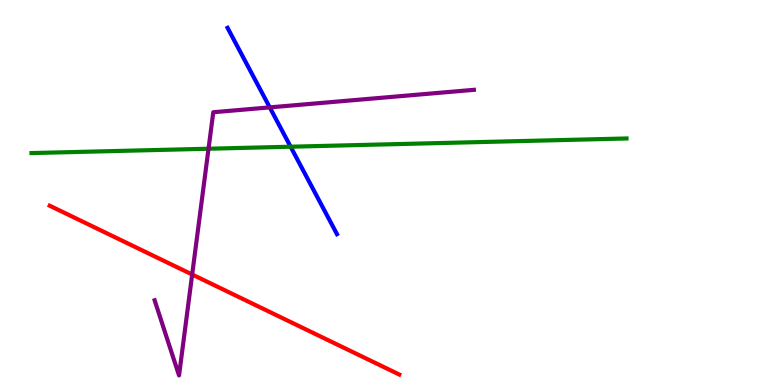[{'lines': ['blue', 'red'], 'intersections': []}, {'lines': ['green', 'red'], 'intersections': []}, {'lines': ['purple', 'red'], 'intersections': [{'x': 2.48, 'y': 2.87}]}, {'lines': ['blue', 'green'], 'intersections': [{'x': 3.75, 'y': 6.19}]}, {'lines': ['blue', 'purple'], 'intersections': [{'x': 3.48, 'y': 7.21}]}, {'lines': ['green', 'purple'], 'intersections': [{'x': 2.69, 'y': 6.14}]}]